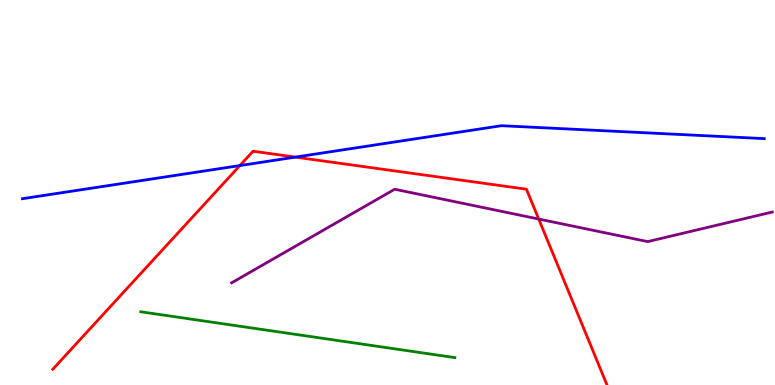[{'lines': ['blue', 'red'], 'intersections': [{'x': 3.1, 'y': 5.7}, {'x': 3.81, 'y': 5.92}]}, {'lines': ['green', 'red'], 'intersections': []}, {'lines': ['purple', 'red'], 'intersections': [{'x': 6.95, 'y': 4.31}]}, {'lines': ['blue', 'green'], 'intersections': []}, {'lines': ['blue', 'purple'], 'intersections': []}, {'lines': ['green', 'purple'], 'intersections': []}]